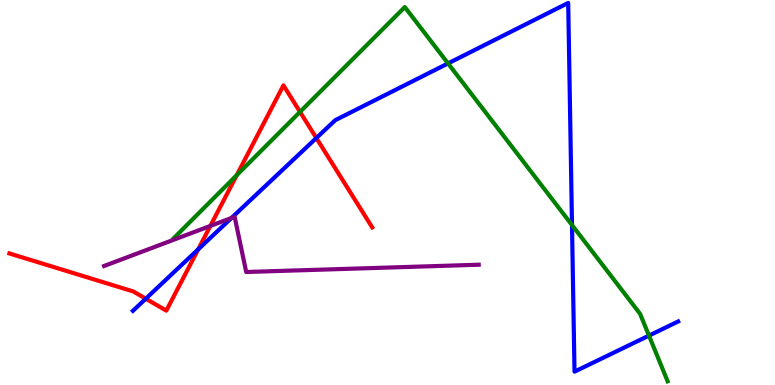[{'lines': ['blue', 'red'], 'intersections': [{'x': 1.88, 'y': 2.24}, {'x': 2.56, 'y': 3.52}, {'x': 4.08, 'y': 6.42}]}, {'lines': ['green', 'red'], 'intersections': [{'x': 3.05, 'y': 5.45}, {'x': 3.87, 'y': 7.09}]}, {'lines': ['purple', 'red'], 'intersections': [{'x': 2.71, 'y': 4.13}]}, {'lines': ['blue', 'green'], 'intersections': [{'x': 5.78, 'y': 8.35}, {'x': 7.38, 'y': 4.15}, {'x': 8.37, 'y': 1.28}]}, {'lines': ['blue', 'purple'], 'intersections': [{'x': 2.99, 'y': 4.34}]}, {'lines': ['green', 'purple'], 'intersections': []}]